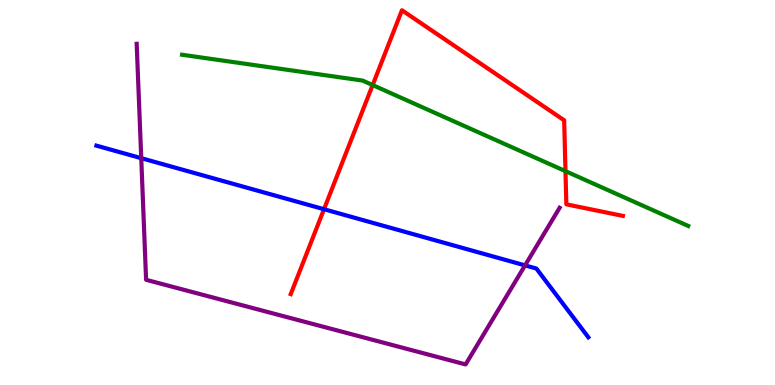[{'lines': ['blue', 'red'], 'intersections': [{'x': 4.18, 'y': 4.57}]}, {'lines': ['green', 'red'], 'intersections': [{'x': 4.81, 'y': 7.79}, {'x': 7.3, 'y': 5.55}]}, {'lines': ['purple', 'red'], 'intersections': []}, {'lines': ['blue', 'green'], 'intersections': []}, {'lines': ['blue', 'purple'], 'intersections': [{'x': 1.82, 'y': 5.89}, {'x': 6.77, 'y': 3.11}]}, {'lines': ['green', 'purple'], 'intersections': []}]